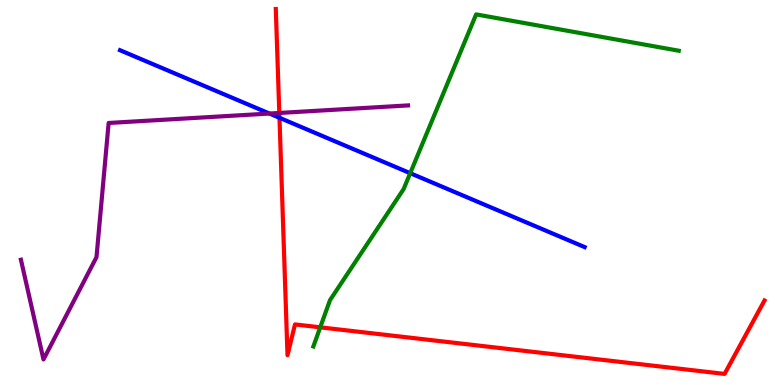[{'lines': ['blue', 'red'], 'intersections': [{'x': 3.61, 'y': 6.94}]}, {'lines': ['green', 'red'], 'intersections': [{'x': 4.13, 'y': 1.5}]}, {'lines': ['purple', 'red'], 'intersections': [{'x': 3.6, 'y': 7.07}]}, {'lines': ['blue', 'green'], 'intersections': [{'x': 5.29, 'y': 5.5}]}, {'lines': ['blue', 'purple'], 'intersections': [{'x': 3.48, 'y': 7.05}]}, {'lines': ['green', 'purple'], 'intersections': []}]